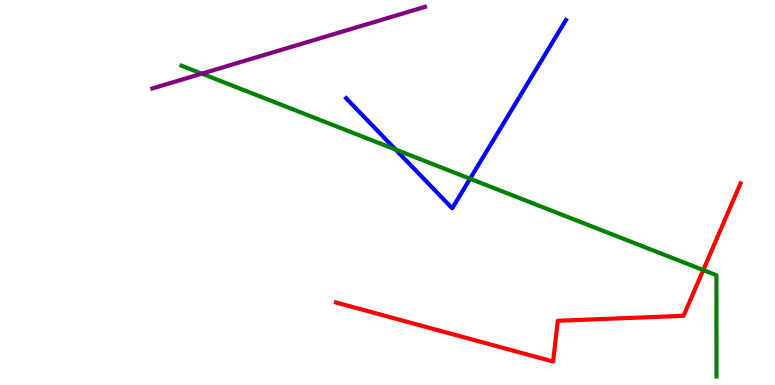[{'lines': ['blue', 'red'], 'intersections': []}, {'lines': ['green', 'red'], 'intersections': [{'x': 9.07, 'y': 2.99}]}, {'lines': ['purple', 'red'], 'intersections': []}, {'lines': ['blue', 'green'], 'intersections': [{'x': 5.1, 'y': 6.12}, {'x': 6.07, 'y': 5.36}]}, {'lines': ['blue', 'purple'], 'intersections': []}, {'lines': ['green', 'purple'], 'intersections': [{'x': 2.6, 'y': 8.09}]}]